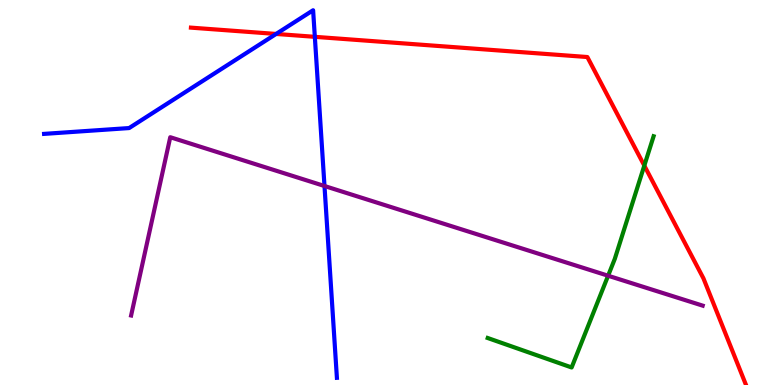[{'lines': ['blue', 'red'], 'intersections': [{'x': 3.56, 'y': 9.12}, {'x': 4.06, 'y': 9.04}]}, {'lines': ['green', 'red'], 'intersections': [{'x': 8.31, 'y': 5.7}]}, {'lines': ['purple', 'red'], 'intersections': []}, {'lines': ['blue', 'green'], 'intersections': []}, {'lines': ['blue', 'purple'], 'intersections': [{'x': 4.19, 'y': 5.17}]}, {'lines': ['green', 'purple'], 'intersections': [{'x': 7.85, 'y': 2.84}]}]